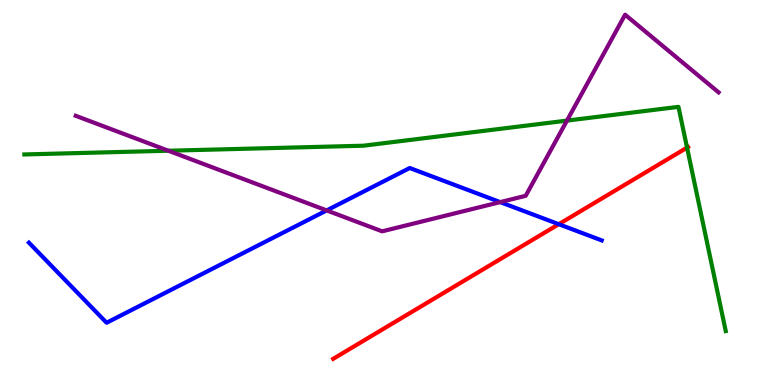[{'lines': ['blue', 'red'], 'intersections': [{'x': 7.21, 'y': 4.18}]}, {'lines': ['green', 'red'], 'intersections': [{'x': 8.87, 'y': 6.17}]}, {'lines': ['purple', 'red'], 'intersections': []}, {'lines': ['blue', 'green'], 'intersections': []}, {'lines': ['blue', 'purple'], 'intersections': [{'x': 4.22, 'y': 4.53}, {'x': 6.45, 'y': 4.75}]}, {'lines': ['green', 'purple'], 'intersections': [{'x': 2.17, 'y': 6.08}, {'x': 7.32, 'y': 6.87}]}]